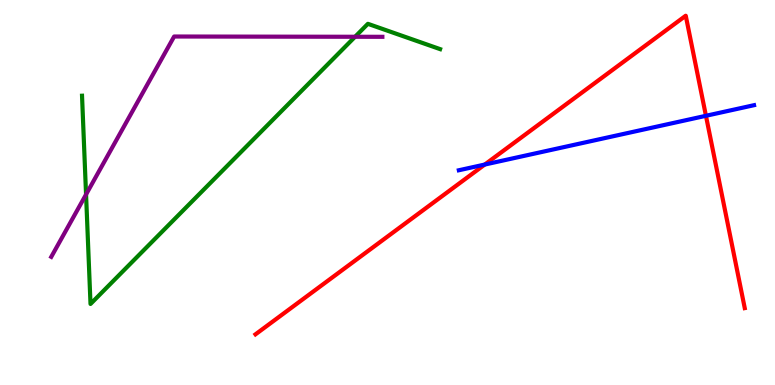[{'lines': ['blue', 'red'], 'intersections': [{'x': 6.25, 'y': 5.73}, {'x': 9.11, 'y': 6.99}]}, {'lines': ['green', 'red'], 'intersections': []}, {'lines': ['purple', 'red'], 'intersections': []}, {'lines': ['blue', 'green'], 'intersections': []}, {'lines': ['blue', 'purple'], 'intersections': []}, {'lines': ['green', 'purple'], 'intersections': [{'x': 1.11, 'y': 4.95}, {'x': 4.58, 'y': 9.04}]}]